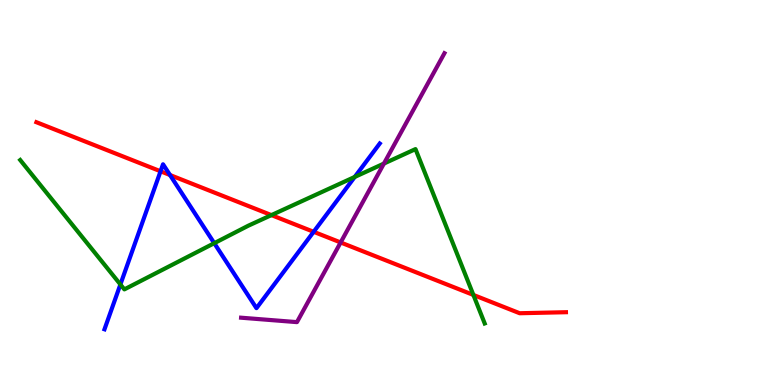[{'lines': ['blue', 'red'], 'intersections': [{'x': 2.07, 'y': 5.55}, {'x': 2.19, 'y': 5.45}, {'x': 4.05, 'y': 3.98}]}, {'lines': ['green', 'red'], 'intersections': [{'x': 3.5, 'y': 4.41}, {'x': 6.11, 'y': 2.34}]}, {'lines': ['purple', 'red'], 'intersections': [{'x': 4.4, 'y': 3.7}]}, {'lines': ['blue', 'green'], 'intersections': [{'x': 1.55, 'y': 2.61}, {'x': 2.76, 'y': 3.68}, {'x': 4.58, 'y': 5.4}]}, {'lines': ['blue', 'purple'], 'intersections': []}, {'lines': ['green', 'purple'], 'intersections': [{'x': 4.95, 'y': 5.75}]}]